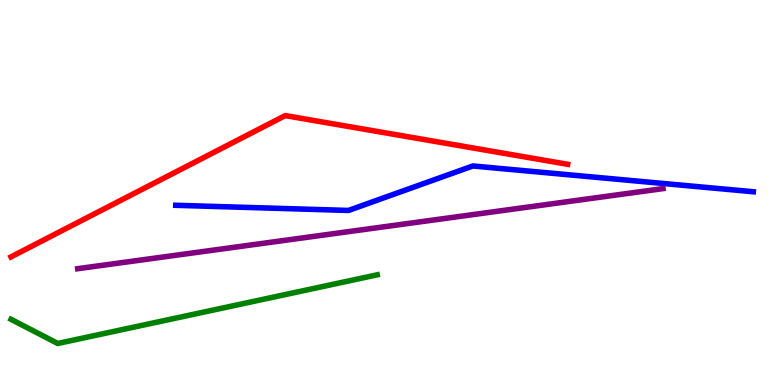[{'lines': ['blue', 'red'], 'intersections': []}, {'lines': ['green', 'red'], 'intersections': []}, {'lines': ['purple', 'red'], 'intersections': []}, {'lines': ['blue', 'green'], 'intersections': []}, {'lines': ['blue', 'purple'], 'intersections': []}, {'lines': ['green', 'purple'], 'intersections': []}]